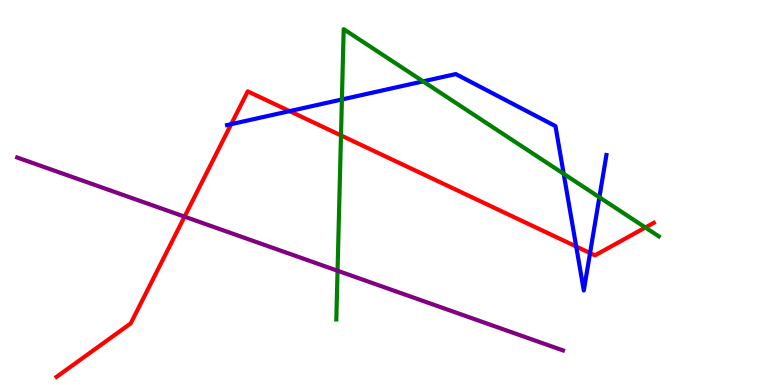[{'lines': ['blue', 'red'], 'intersections': [{'x': 2.98, 'y': 6.78}, {'x': 3.74, 'y': 7.11}, {'x': 7.44, 'y': 3.6}, {'x': 7.61, 'y': 3.43}]}, {'lines': ['green', 'red'], 'intersections': [{'x': 4.4, 'y': 6.48}, {'x': 8.33, 'y': 4.09}]}, {'lines': ['purple', 'red'], 'intersections': [{'x': 2.38, 'y': 4.37}]}, {'lines': ['blue', 'green'], 'intersections': [{'x': 4.41, 'y': 7.42}, {'x': 5.46, 'y': 7.89}, {'x': 7.27, 'y': 5.49}, {'x': 7.73, 'y': 4.88}]}, {'lines': ['blue', 'purple'], 'intersections': []}, {'lines': ['green', 'purple'], 'intersections': [{'x': 4.36, 'y': 2.97}]}]